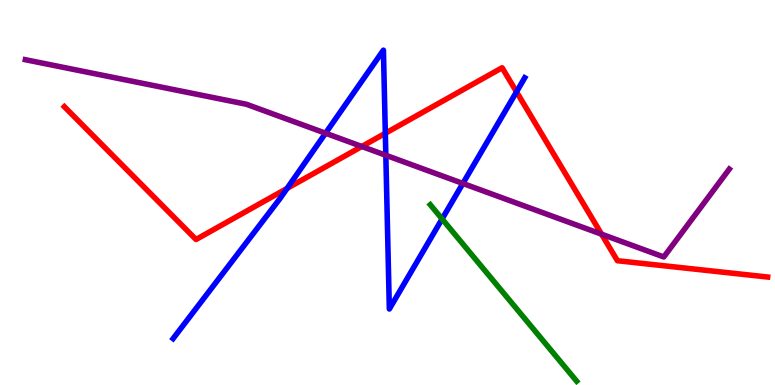[{'lines': ['blue', 'red'], 'intersections': [{'x': 3.7, 'y': 5.11}, {'x': 4.97, 'y': 6.54}, {'x': 6.66, 'y': 7.61}]}, {'lines': ['green', 'red'], 'intersections': []}, {'lines': ['purple', 'red'], 'intersections': [{'x': 4.67, 'y': 6.2}, {'x': 7.76, 'y': 3.92}]}, {'lines': ['blue', 'green'], 'intersections': [{'x': 5.7, 'y': 4.31}]}, {'lines': ['blue', 'purple'], 'intersections': [{'x': 4.2, 'y': 6.54}, {'x': 4.98, 'y': 5.97}, {'x': 5.97, 'y': 5.24}]}, {'lines': ['green', 'purple'], 'intersections': []}]